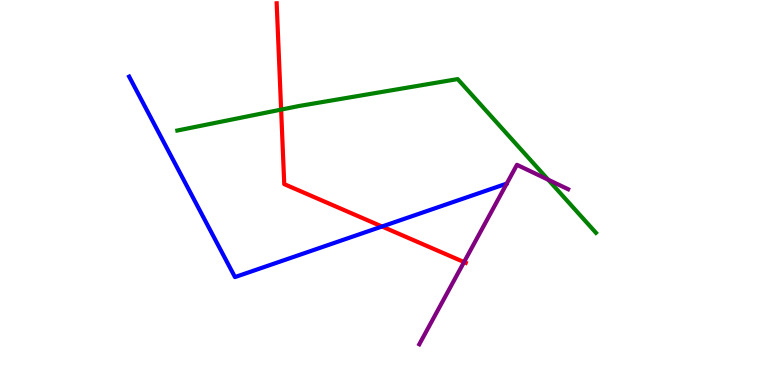[{'lines': ['blue', 'red'], 'intersections': [{'x': 4.93, 'y': 4.12}]}, {'lines': ['green', 'red'], 'intersections': [{'x': 3.63, 'y': 7.15}]}, {'lines': ['purple', 'red'], 'intersections': [{'x': 5.99, 'y': 3.19}]}, {'lines': ['blue', 'green'], 'intersections': []}, {'lines': ['blue', 'purple'], 'intersections': []}, {'lines': ['green', 'purple'], 'intersections': [{'x': 7.07, 'y': 5.33}]}]